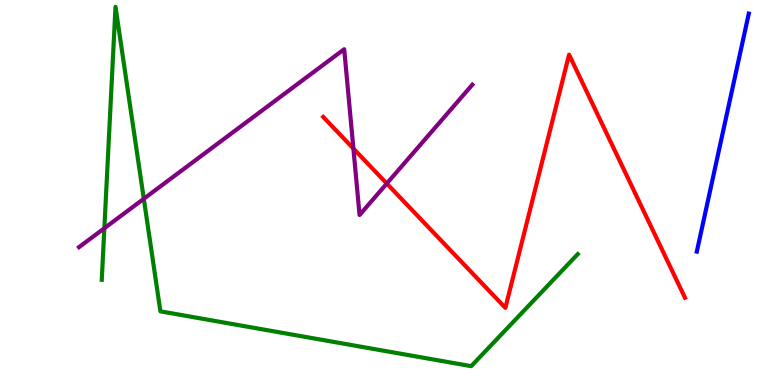[{'lines': ['blue', 'red'], 'intersections': []}, {'lines': ['green', 'red'], 'intersections': []}, {'lines': ['purple', 'red'], 'intersections': [{'x': 4.56, 'y': 6.14}, {'x': 4.99, 'y': 5.23}]}, {'lines': ['blue', 'green'], 'intersections': []}, {'lines': ['blue', 'purple'], 'intersections': []}, {'lines': ['green', 'purple'], 'intersections': [{'x': 1.35, 'y': 4.07}, {'x': 1.86, 'y': 4.84}]}]